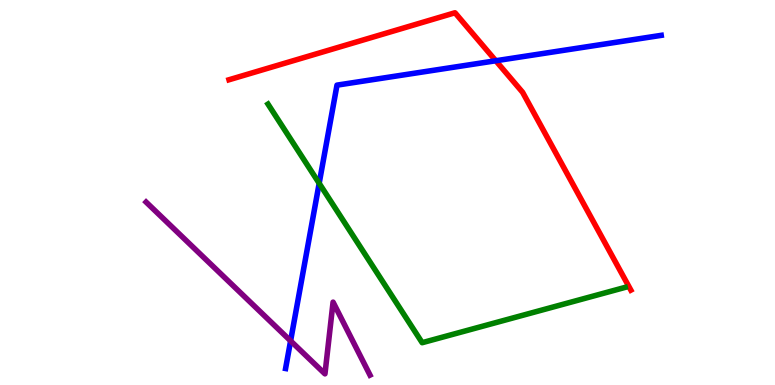[{'lines': ['blue', 'red'], 'intersections': [{'x': 6.4, 'y': 8.42}]}, {'lines': ['green', 'red'], 'intersections': []}, {'lines': ['purple', 'red'], 'intersections': []}, {'lines': ['blue', 'green'], 'intersections': [{'x': 4.12, 'y': 5.24}]}, {'lines': ['blue', 'purple'], 'intersections': [{'x': 3.75, 'y': 1.15}]}, {'lines': ['green', 'purple'], 'intersections': []}]